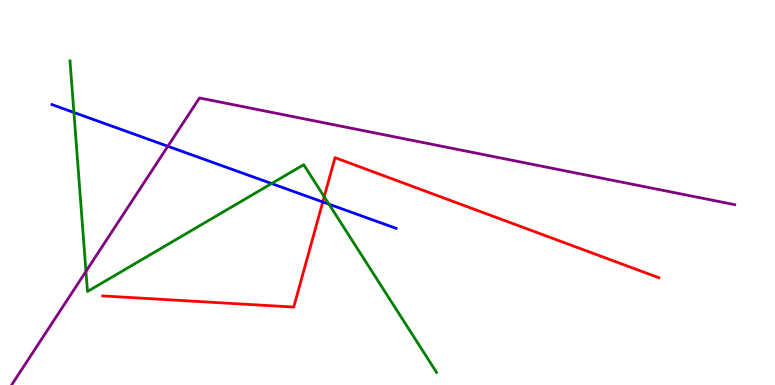[{'lines': ['blue', 'red'], 'intersections': [{'x': 4.16, 'y': 4.75}]}, {'lines': ['green', 'red'], 'intersections': [{'x': 4.18, 'y': 4.89}]}, {'lines': ['purple', 'red'], 'intersections': []}, {'lines': ['blue', 'green'], 'intersections': [{'x': 0.954, 'y': 7.08}, {'x': 3.5, 'y': 5.23}, {'x': 4.24, 'y': 4.7}]}, {'lines': ['blue', 'purple'], 'intersections': [{'x': 2.17, 'y': 6.2}]}, {'lines': ['green', 'purple'], 'intersections': [{'x': 1.11, 'y': 2.95}]}]